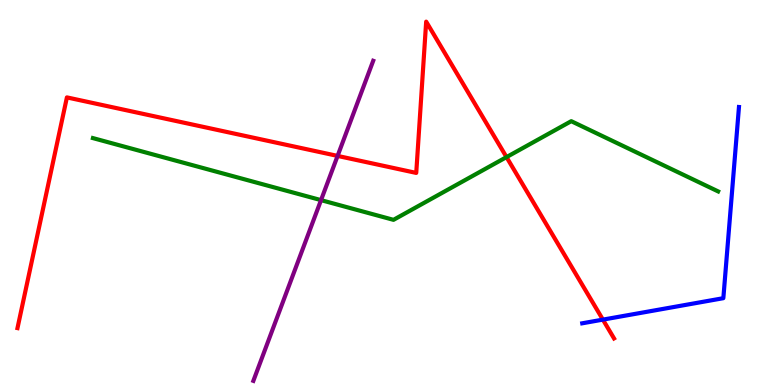[{'lines': ['blue', 'red'], 'intersections': [{'x': 7.78, 'y': 1.7}]}, {'lines': ['green', 'red'], 'intersections': [{'x': 6.54, 'y': 5.92}]}, {'lines': ['purple', 'red'], 'intersections': [{'x': 4.36, 'y': 5.95}]}, {'lines': ['blue', 'green'], 'intersections': []}, {'lines': ['blue', 'purple'], 'intersections': []}, {'lines': ['green', 'purple'], 'intersections': [{'x': 4.14, 'y': 4.8}]}]